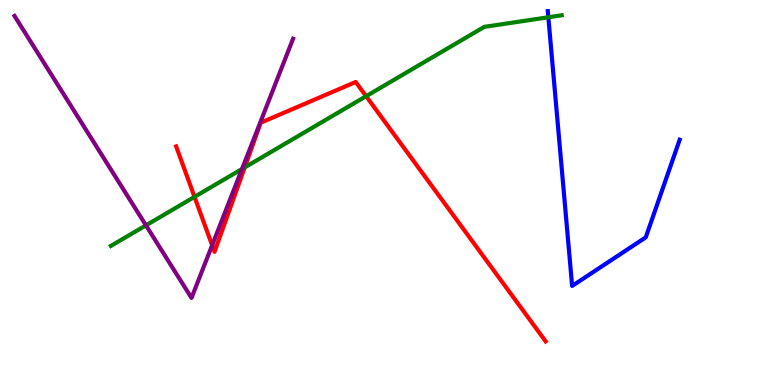[{'lines': ['blue', 'red'], 'intersections': []}, {'lines': ['green', 'red'], 'intersections': [{'x': 2.51, 'y': 4.89}, {'x': 3.16, 'y': 5.65}, {'x': 4.72, 'y': 7.5}]}, {'lines': ['purple', 'red'], 'intersections': [{'x': 2.74, 'y': 3.63}]}, {'lines': ['blue', 'green'], 'intersections': [{'x': 7.08, 'y': 9.55}]}, {'lines': ['blue', 'purple'], 'intersections': []}, {'lines': ['green', 'purple'], 'intersections': [{'x': 1.88, 'y': 4.15}, {'x': 3.12, 'y': 5.61}]}]